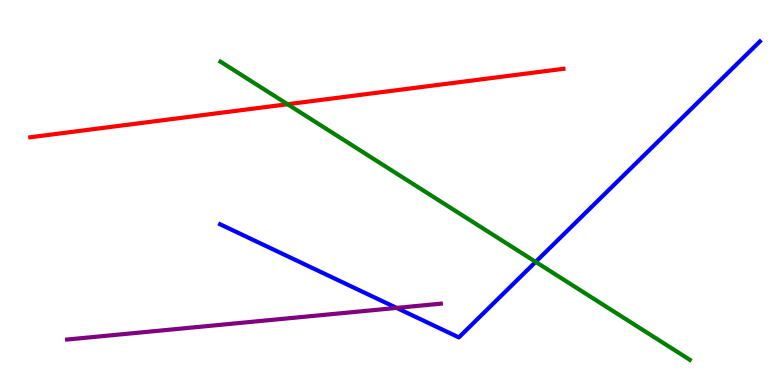[{'lines': ['blue', 'red'], 'intersections': []}, {'lines': ['green', 'red'], 'intersections': [{'x': 3.71, 'y': 7.29}]}, {'lines': ['purple', 'red'], 'intersections': []}, {'lines': ['blue', 'green'], 'intersections': [{'x': 6.91, 'y': 3.2}]}, {'lines': ['blue', 'purple'], 'intersections': [{'x': 5.12, 'y': 2.0}]}, {'lines': ['green', 'purple'], 'intersections': []}]